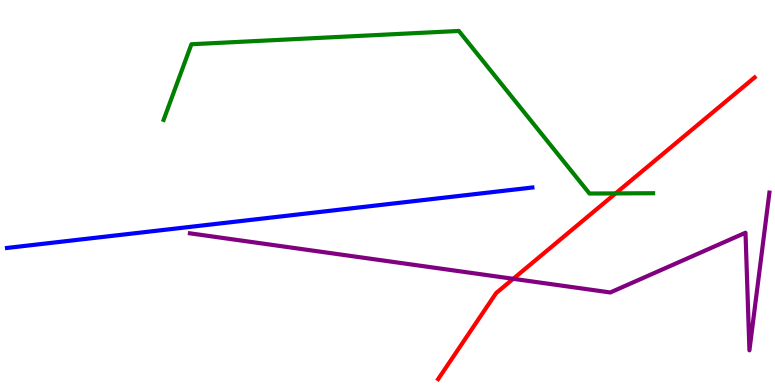[{'lines': ['blue', 'red'], 'intersections': []}, {'lines': ['green', 'red'], 'intersections': [{'x': 7.94, 'y': 4.98}]}, {'lines': ['purple', 'red'], 'intersections': [{'x': 6.62, 'y': 2.76}]}, {'lines': ['blue', 'green'], 'intersections': []}, {'lines': ['blue', 'purple'], 'intersections': []}, {'lines': ['green', 'purple'], 'intersections': []}]